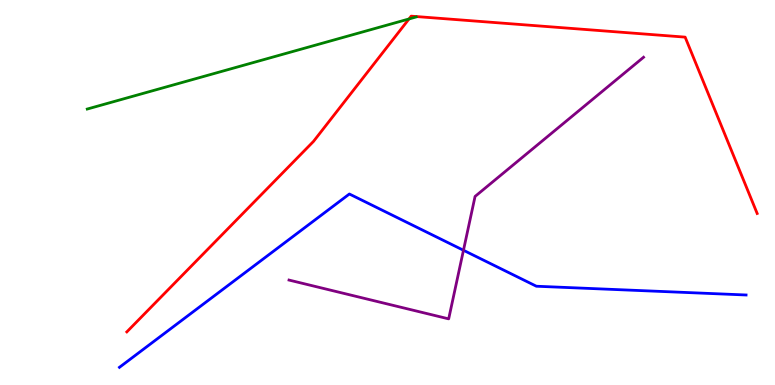[{'lines': ['blue', 'red'], 'intersections': []}, {'lines': ['green', 'red'], 'intersections': [{'x': 5.28, 'y': 9.51}]}, {'lines': ['purple', 'red'], 'intersections': []}, {'lines': ['blue', 'green'], 'intersections': []}, {'lines': ['blue', 'purple'], 'intersections': [{'x': 5.98, 'y': 3.5}]}, {'lines': ['green', 'purple'], 'intersections': []}]